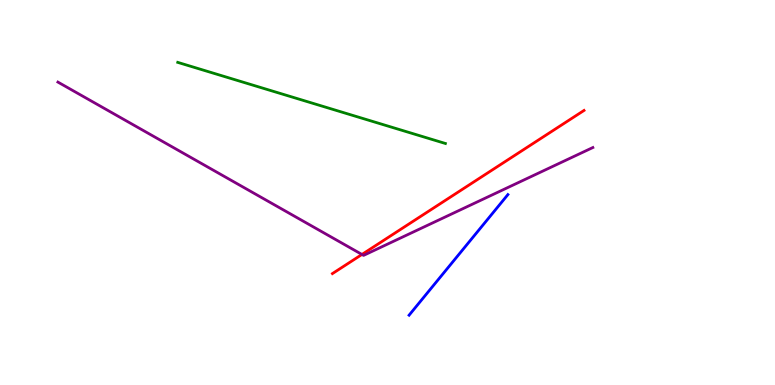[{'lines': ['blue', 'red'], 'intersections': []}, {'lines': ['green', 'red'], 'intersections': []}, {'lines': ['purple', 'red'], 'intersections': [{'x': 4.67, 'y': 3.39}]}, {'lines': ['blue', 'green'], 'intersections': []}, {'lines': ['blue', 'purple'], 'intersections': []}, {'lines': ['green', 'purple'], 'intersections': []}]